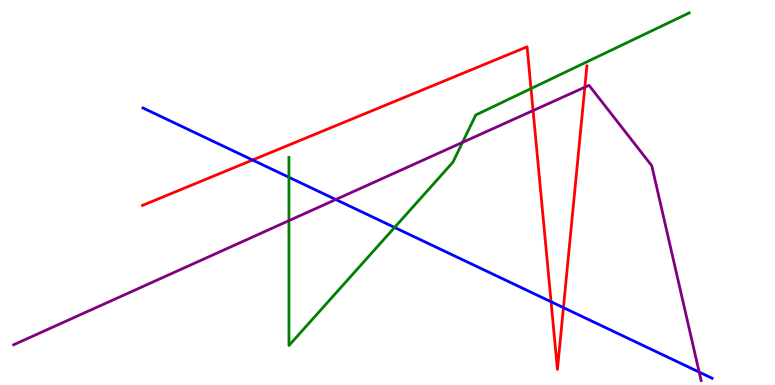[{'lines': ['blue', 'red'], 'intersections': [{'x': 3.26, 'y': 5.84}, {'x': 7.11, 'y': 2.16}, {'x': 7.27, 'y': 2.01}]}, {'lines': ['green', 'red'], 'intersections': [{'x': 6.85, 'y': 7.7}]}, {'lines': ['purple', 'red'], 'intersections': [{'x': 6.88, 'y': 7.13}, {'x': 7.55, 'y': 7.73}]}, {'lines': ['blue', 'green'], 'intersections': [{'x': 3.73, 'y': 5.4}, {'x': 5.09, 'y': 4.09}]}, {'lines': ['blue', 'purple'], 'intersections': [{'x': 4.33, 'y': 4.82}, {'x': 9.02, 'y': 0.335}]}, {'lines': ['green', 'purple'], 'intersections': [{'x': 3.73, 'y': 4.27}, {'x': 5.97, 'y': 6.3}]}]